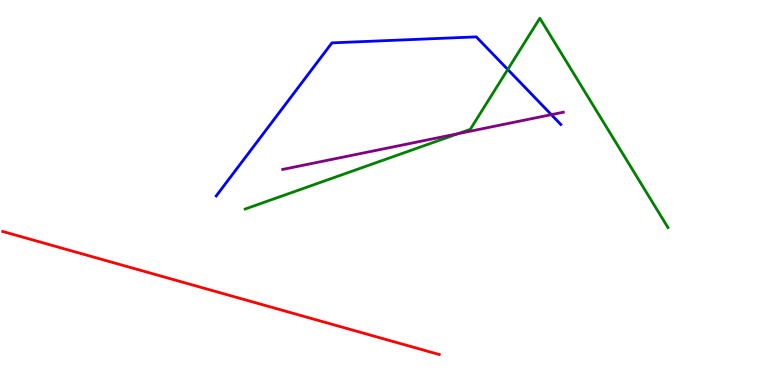[{'lines': ['blue', 'red'], 'intersections': []}, {'lines': ['green', 'red'], 'intersections': []}, {'lines': ['purple', 'red'], 'intersections': []}, {'lines': ['blue', 'green'], 'intersections': [{'x': 6.55, 'y': 8.2}]}, {'lines': ['blue', 'purple'], 'intersections': [{'x': 7.11, 'y': 7.02}]}, {'lines': ['green', 'purple'], 'intersections': [{'x': 5.91, 'y': 6.53}]}]